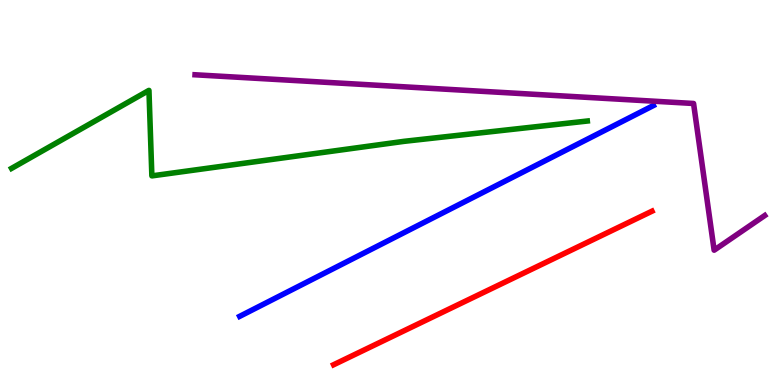[{'lines': ['blue', 'red'], 'intersections': []}, {'lines': ['green', 'red'], 'intersections': []}, {'lines': ['purple', 'red'], 'intersections': []}, {'lines': ['blue', 'green'], 'intersections': []}, {'lines': ['blue', 'purple'], 'intersections': []}, {'lines': ['green', 'purple'], 'intersections': []}]